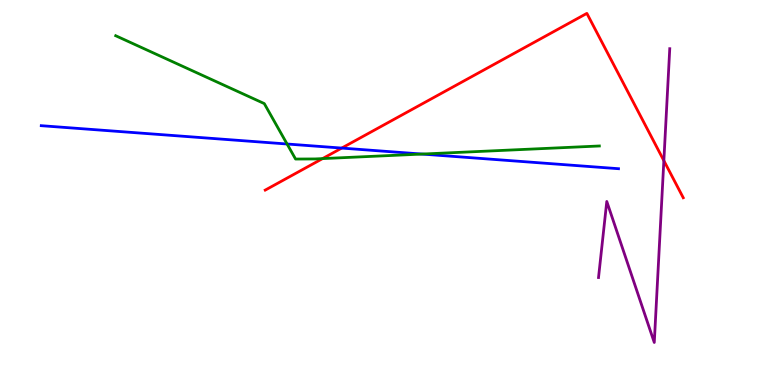[{'lines': ['blue', 'red'], 'intersections': [{'x': 4.41, 'y': 6.15}]}, {'lines': ['green', 'red'], 'intersections': [{'x': 4.16, 'y': 5.88}]}, {'lines': ['purple', 'red'], 'intersections': [{'x': 8.57, 'y': 5.83}]}, {'lines': ['blue', 'green'], 'intersections': [{'x': 3.7, 'y': 6.26}, {'x': 5.45, 'y': 6.0}]}, {'lines': ['blue', 'purple'], 'intersections': []}, {'lines': ['green', 'purple'], 'intersections': []}]